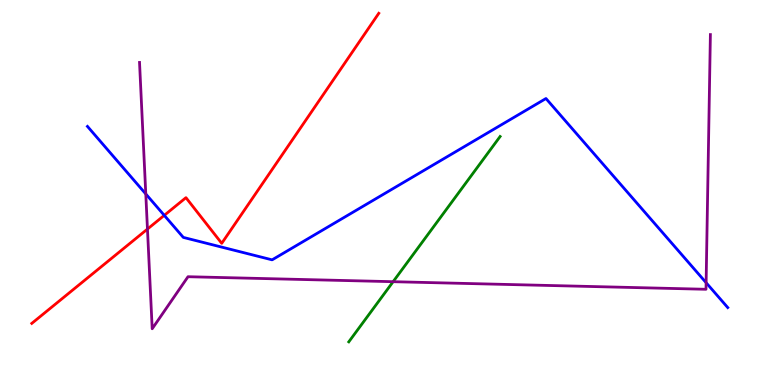[{'lines': ['blue', 'red'], 'intersections': [{'x': 2.12, 'y': 4.41}]}, {'lines': ['green', 'red'], 'intersections': []}, {'lines': ['purple', 'red'], 'intersections': [{'x': 1.9, 'y': 4.05}]}, {'lines': ['blue', 'green'], 'intersections': []}, {'lines': ['blue', 'purple'], 'intersections': [{'x': 1.88, 'y': 4.96}, {'x': 9.11, 'y': 2.66}]}, {'lines': ['green', 'purple'], 'intersections': [{'x': 5.07, 'y': 2.68}]}]